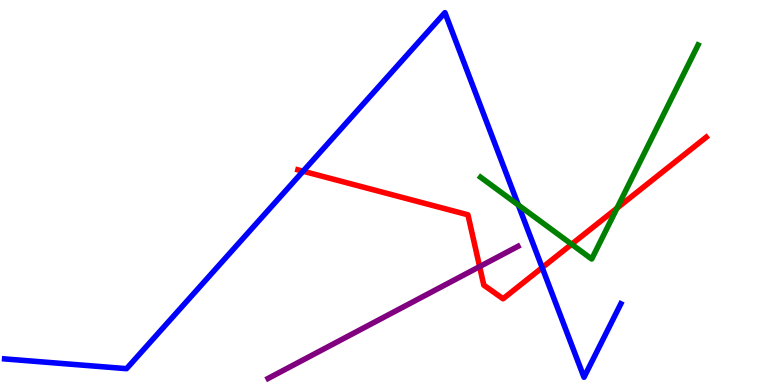[{'lines': ['blue', 'red'], 'intersections': [{'x': 3.91, 'y': 5.55}, {'x': 7.0, 'y': 3.05}]}, {'lines': ['green', 'red'], 'intersections': [{'x': 7.38, 'y': 3.66}, {'x': 7.96, 'y': 4.59}]}, {'lines': ['purple', 'red'], 'intersections': [{'x': 6.19, 'y': 3.08}]}, {'lines': ['blue', 'green'], 'intersections': [{'x': 6.69, 'y': 4.68}]}, {'lines': ['blue', 'purple'], 'intersections': []}, {'lines': ['green', 'purple'], 'intersections': []}]